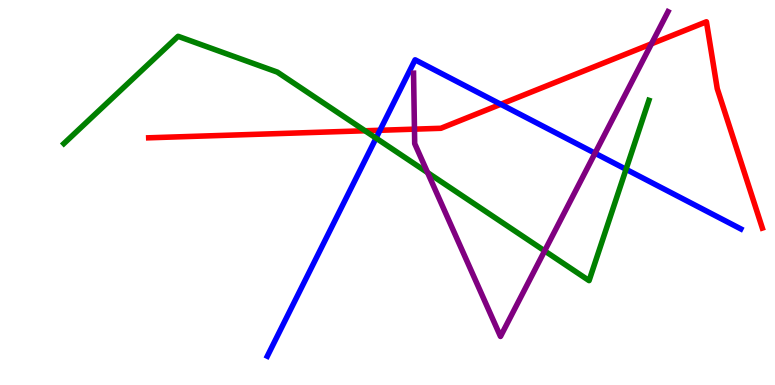[{'lines': ['blue', 'red'], 'intersections': [{'x': 4.9, 'y': 6.62}, {'x': 6.46, 'y': 7.29}]}, {'lines': ['green', 'red'], 'intersections': [{'x': 4.71, 'y': 6.6}]}, {'lines': ['purple', 'red'], 'intersections': [{'x': 5.35, 'y': 6.65}, {'x': 8.41, 'y': 8.86}]}, {'lines': ['blue', 'green'], 'intersections': [{'x': 4.85, 'y': 6.41}, {'x': 8.08, 'y': 5.6}]}, {'lines': ['blue', 'purple'], 'intersections': [{'x': 7.68, 'y': 6.02}]}, {'lines': ['green', 'purple'], 'intersections': [{'x': 5.52, 'y': 5.52}, {'x': 7.03, 'y': 3.48}]}]